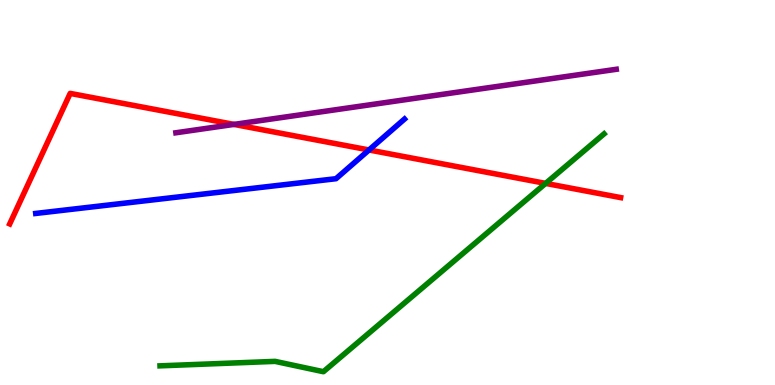[{'lines': ['blue', 'red'], 'intersections': [{'x': 4.76, 'y': 6.1}]}, {'lines': ['green', 'red'], 'intersections': [{'x': 7.04, 'y': 5.24}]}, {'lines': ['purple', 'red'], 'intersections': [{'x': 3.02, 'y': 6.77}]}, {'lines': ['blue', 'green'], 'intersections': []}, {'lines': ['blue', 'purple'], 'intersections': []}, {'lines': ['green', 'purple'], 'intersections': []}]